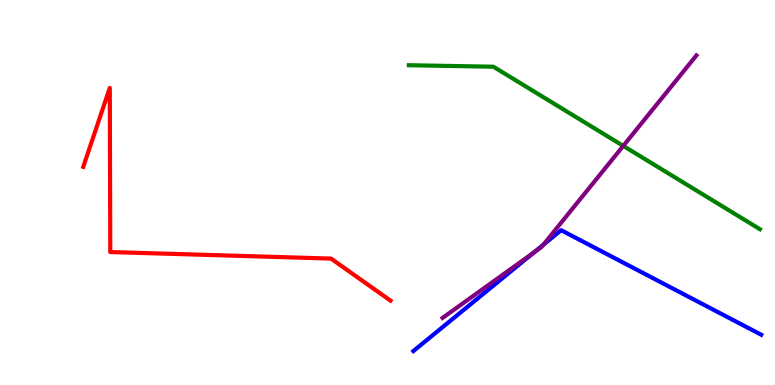[{'lines': ['blue', 'red'], 'intersections': []}, {'lines': ['green', 'red'], 'intersections': []}, {'lines': ['purple', 'red'], 'intersections': []}, {'lines': ['blue', 'green'], 'intersections': []}, {'lines': ['blue', 'purple'], 'intersections': [{'x': 6.89, 'y': 3.44}, {'x': 7.01, 'y': 3.64}]}, {'lines': ['green', 'purple'], 'intersections': [{'x': 8.04, 'y': 6.21}]}]